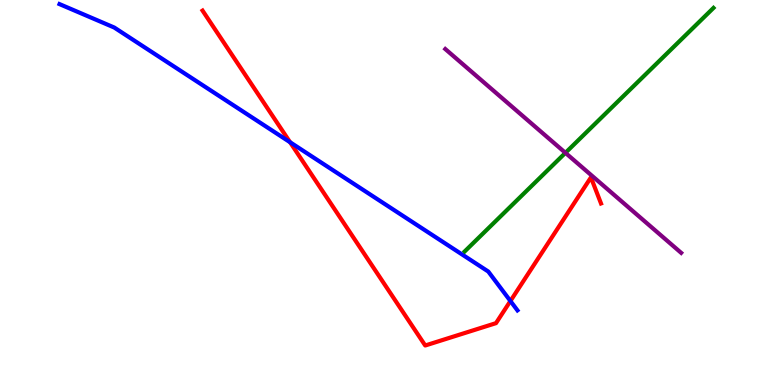[{'lines': ['blue', 'red'], 'intersections': [{'x': 3.74, 'y': 6.31}, {'x': 6.59, 'y': 2.18}]}, {'lines': ['green', 'red'], 'intersections': []}, {'lines': ['purple', 'red'], 'intersections': []}, {'lines': ['blue', 'green'], 'intersections': []}, {'lines': ['blue', 'purple'], 'intersections': []}, {'lines': ['green', 'purple'], 'intersections': [{'x': 7.3, 'y': 6.03}]}]